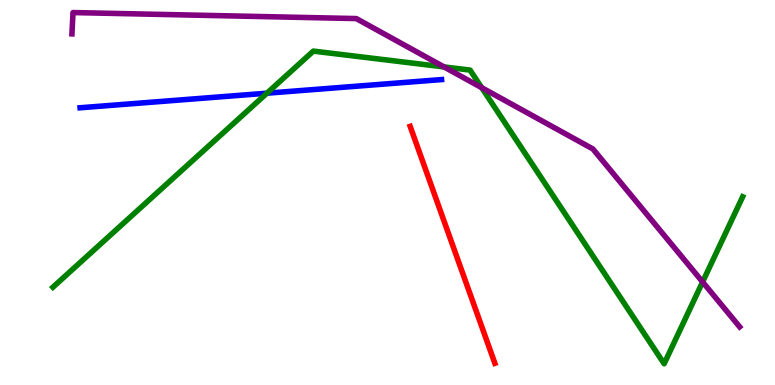[{'lines': ['blue', 'red'], 'intersections': []}, {'lines': ['green', 'red'], 'intersections': []}, {'lines': ['purple', 'red'], 'intersections': []}, {'lines': ['blue', 'green'], 'intersections': [{'x': 3.44, 'y': 7.58}]}, {'lines': ['blue', 'purple'], 'intersections': []}, {'lines': ['green', 'purple'], 'intersections': [{'x': 5.73, 'y': 8.26}, {'x': 6.22, 'y': 7.72}, {'x': 9.07, 'y': 2.68}]}]